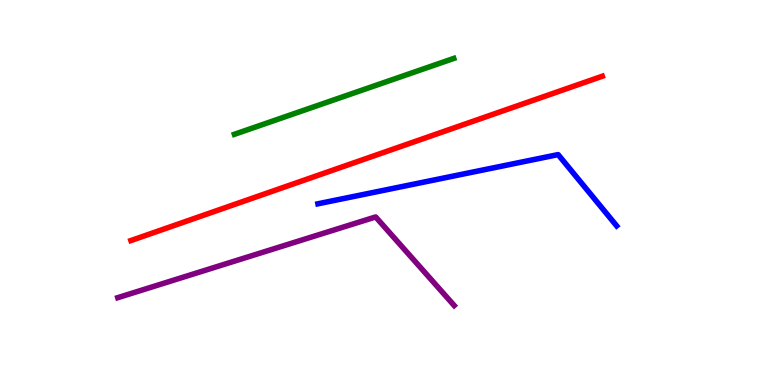[{'lines': ['blue', 'red'], 'intersections': []}, {'lines': ['green', 'red'], 'intersections': []}, {'lines': ['purple', 'red'], 'intersections': []}, {'lines': ['blue', 'green'], 'intersections': []}, {'lines': ['blue', 'purple'], 'intersections': []}, {'lines': ['green', 'purple'], 'intersections': []}]